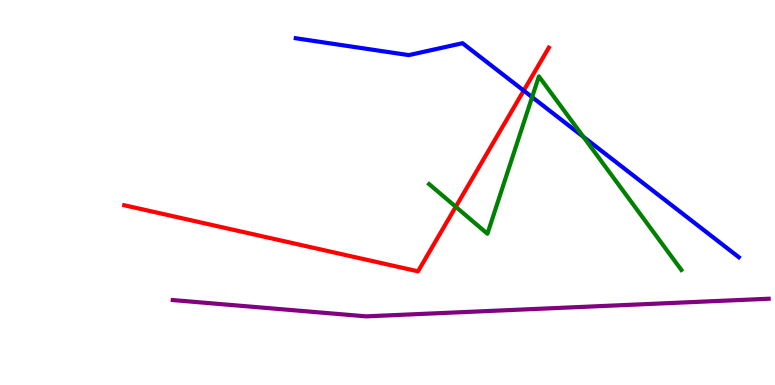[{'lines': ['blue', 'red'], 'intersections': [{'x': 6.76, 'y': 7.65}]}, {'lines': ['green', 'red'], 'intersections': [{'x': 5.88, 'y': 4.63}]}, {'lines': ['purple', 'red'], 'intersections': []}, {'lines': ['blue', 'green'], 'intersections': [{'x': 6.87, 'y': 7.48}, {'x': 7.53, 'y': 6.45}]}, {'lines': ['blue', 'purple'], 'intersections': []}, {'lines': ['green', 'purple'], 'intersections': []}]